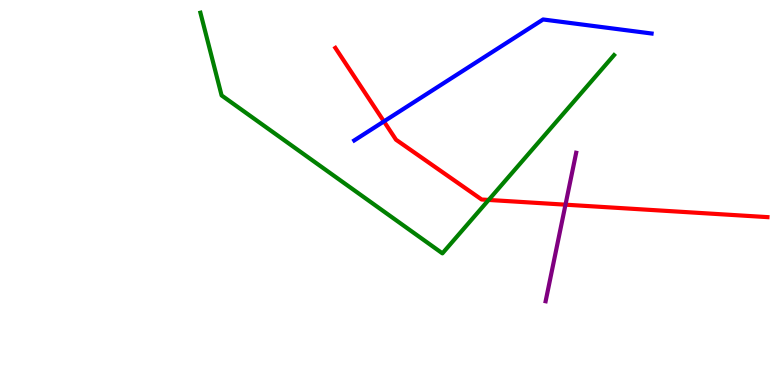[{'lines': ['blue', 'red'], 'intersections': [{'x': 4.95, 'y': 6.85}]}, {'lines': ['green', 'red'], 'intersections': [{'x': 6.31, 'y': 4.81}]}, {'lines': ['purple', 'red'], 'intersections': [{'x': 7.3, 'y': 4.68}]}, {'lines': ['blue', 'green'], 'intersections': []}, {'lines': ['blue', 'purple'], 'intersections': []}, {'lines': ['green', 'purple'], 'intersections': []}]